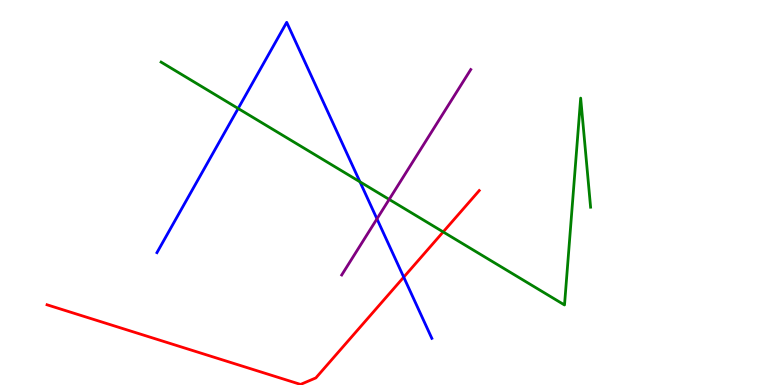[{'lines': ['blue', 'red'], 'intersections': [{'x': 5.21, 'y': 2.8}]}, {'lines': ['green', 'red'], 'intersections': [{'x': 5.72, 'y': 3.98}]}, {'lines': ['purple', 'red'], 'intersections': []}, {'lines': ['blue', 'green'], 'intersections': [{'x': 3.07, 'y': 7.18}, {'x': 4.64, 'y': 5.28}]}, {'lines': ['blue', 'purple'], 'intersections': [{'x': 4.86, 'y': 4.32}]}, {'lines': ['green', 'purple'], 'intersections': [{'x': 5.02, 'y': 4.82}]}]